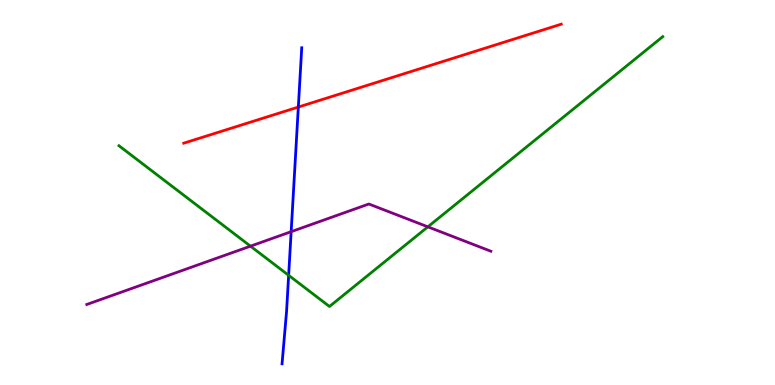[{'lines': ['blue', 'red'], 'intersections': [{'x': 3.85, 'y': 7.22}]}, {'lines': ['green', 'red'], 'intersections': []}, {'lines': ['purple', 'red'], 'intersections': []}, {'lines': ['blue', 'green'], 'intersections': [{'x': 3.72, 'y': 2.85}]}, {'lines': ['blue', 'purple'], 'intersections': [{'x': 3.76, 'y': 3.98}]}, {'lines': ['green', 'purple'], 'intersections': [{'x': 3.23, 'y': 3.61}, {'x': 5.52, 'y': 4.11}]}]